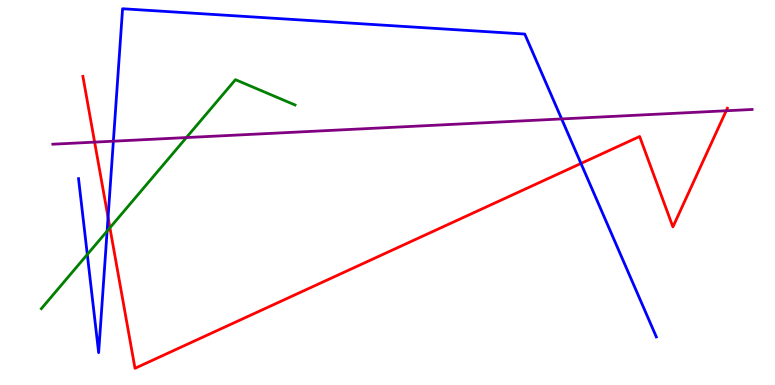[{'lines': ['blue', 'red'], 'intersections': [{'x': 1.39, 'y': 4.35}, {'x': 7.5, 'y': 5.75}]}, {'lines': ['green', 'red'], 'intersections': [{'x': 1.42, 'y': 4.08}]}, {'lines': ['purple', 'red'], 'intersections': [{'x': 1.22, 'y': 6.31}, {'x': 9.37, 'y': 7.12}]}, {'lines': ['blue', 'green'], 'intersections': [{'x': 1.13, 'y': 3.39}, {'x': 1.38, 'y': 4.0}]}, {'lines': ['blue', 'purple'], 'intersections': [{'x': 1.46, 'y': 6.33}, {'x': 7.25, 'y': 6.91}]}, {'lines': ['green', 'purple'], 'intersections': [{'x': 2.4, 'y': 6.43}]}]